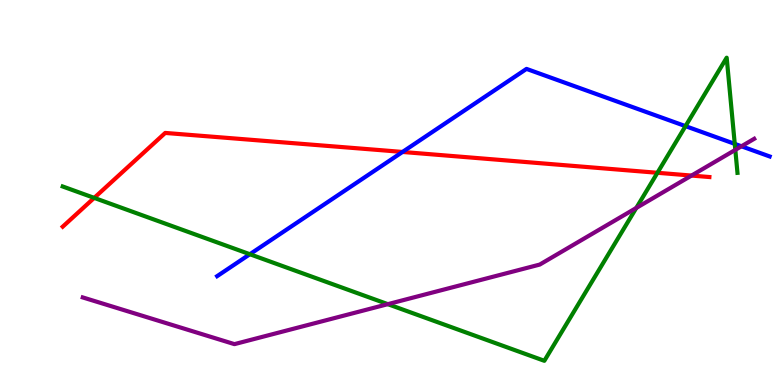[{'lines': ['blue', 'red'], 'intersections': [{'x': 5.19, 'y': 6.05}]}, {'lines': ['green', 'red'], 'intersections': [{'x': 1.22, 'y': 4.86}, {'x': 8.48, 'y': 5.51}]}, {'lines': ['purple', 'red'], 'intersections': [{'x': 8.92, 'y': 5.44}]}, {'lines': ['blue', 'green'], 'intersections': [{'x': 3.22, 'y': 3.4}, {'x': 8.85, 'y': 6.72}, {'x': 9.48, 'y': 6.26}]}, {'lines': ['blue', 'purple'], 'intersections': [{'x': 9.57, 'y': 6.2}]}, {'lines': ['green', 'purple'], 'intersections': [{'x': 5.0, 'y': 2.1}, {'x': 8.21, 'y': 4.6}, {'x': 9.49, 'y': 6.11}]}]